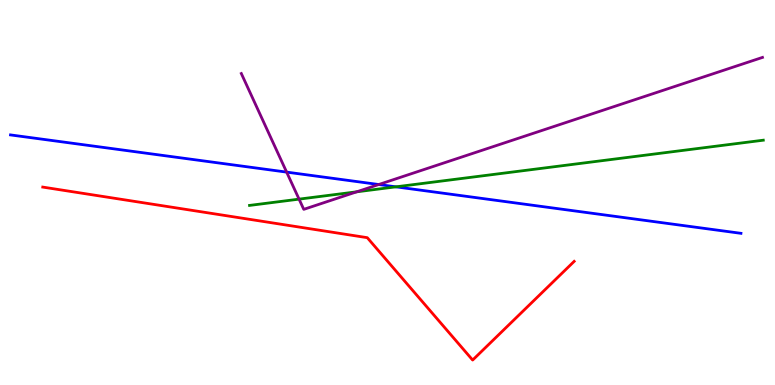[{'lines': ['blue', 'red'], 'intersections': []}, {'lines': ['green', 'red'], 'intersections': []}, {'lines': ['purple', 'red'], 'intersections': []}, {'lines': ['blue', 'green'], 'intersections': [{'x': 5.11, 'y': 5.15}]}, {'lines': ['blue', 'purple'], 'intersections': [{'x': 3.7, 'y': 5.53}, {'x': 4.89, 'y': 5.21}]}, {'lines': ['green', 'purple'], 'intersections': [{'x': 3.86, 'y': 4.83}, {'x': 4.6, 'y': 5.02}]}]